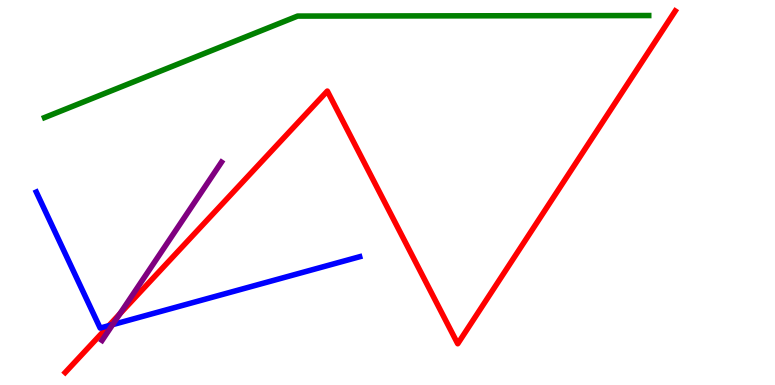[{'lines': ['blue', 'red'], 'intersections': [{'x': 1.4, 'y': 1.54}]}, {'lines': ['green', 'red'], 'intersections': []}, {'lines': ['purple', 'red'], 'intersections': [{'x': 1.55, 'y': 1.85}]}, {'lines': ['blue', 'green'], 'intersections': []}, {'lines': ['blue', 'purple'], 'intersections': [{'x': 1.45, 'y': 1.57}]}, {'lines': ['green', 'purple'], 'intersections': []}]